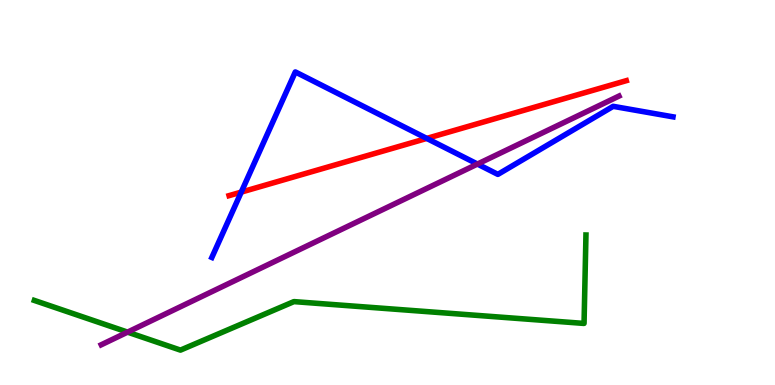[{'lines': ['blue', 'red'], 'intersections': [{'x': 3.11, 'y': 5.01}, {'x': 5.51, 'y': 6.4}]}, {'lines': ['green', 'red'], 'intersections': []}, {'lines': ['purple', 'red'], 'intersections': []}, {'lines': ['blue', 'green'], 'intersections': []}, {'lines': ['blue', 'purple'], 'intersections': [{'x': 6.16, 'y': 5.74}]}, {'lines': ['green', 'purple'], 'intersections': [{'x': 1.65, 'y': 1.37}]}]